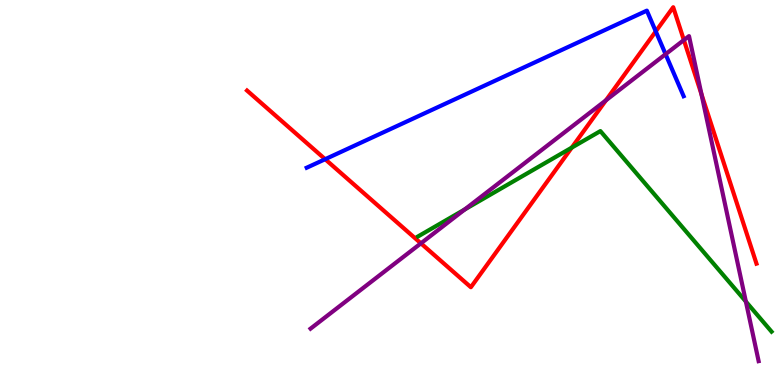[{'lines': ['blue', 'red'], 'intersections': [{'x': 4.2, 'y': 5.86}, {'x': 8.46, 'y': 9.19}]}, {'lines': ['green', 'red'], 'intersections': [{'x': 7.38, 'y': 6.17}]}, {'lines': ['purple', 'red'], 'intersections': [{'x': 5.43, 'y': 3.68}, {'x': 7.82, 'y': 7.4}, {'x': 8.82, 'y': 8.96}, {'x': 9.05, 'y': 7.55}]}, {'lines': ['blue', 'green'], 'intersections': []}, {'lines': ['blue', 'purple'], 'intersections': [{'x': 8.59, 'y': 8.59}]}, {'lines': ['green', 'purple'], 'intersections': [{'x': 6.0, 'y': 4.56}, {'x': 9.62, 'y': 2.17}]}]